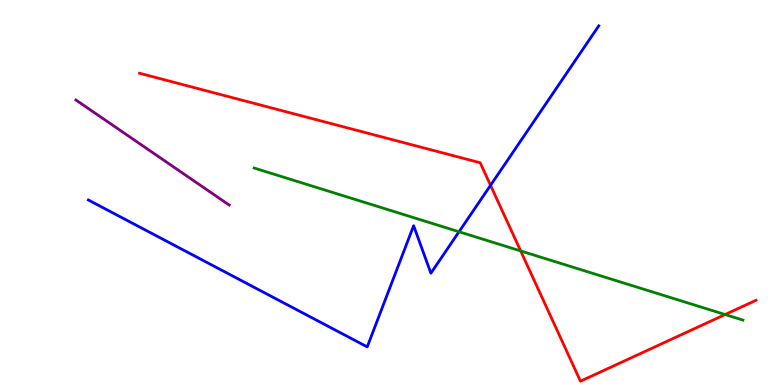[{'lines': ['blue', 'red'], 'intersections': [{'x': 6.33, 'y': 5.19}]}, {'lines': ['green', 'red'], 'intersections': [{'x': 6.72, 'y': 3.48}, {'x': 9.36, 'y': 1.83}]}, {'lines': ['purple', 'red'], 'intersections': []}, {'lines': ['blue', 'green'], 'intersections': [{'x': 5.92, 'y': 3.98}]}, {'lines': ['blue', 'purple'], 'intersections': []}, {'lines': ['green', 'purple'], 'intersections': []}]